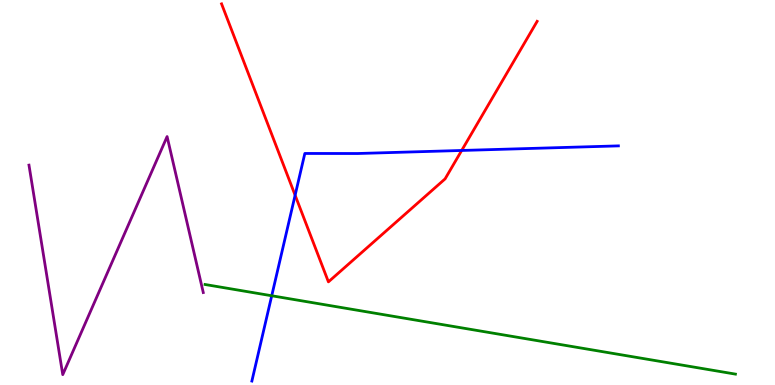[{'lines': ['blue', 'red'], 'intersections': [{'x': 3.81, 'y': 4.93}, {'x': 5.96, 'y': 6.09}]}, {'lines': ['green', 'red'], 'intersections': []}, {'lines': ['purple', 'red'], 'intersections': []}, {'lines': ['blue', 'green'], 'intersections': [{'x': 3.51, 'y': 2.32}]}, {'lines': ['blue', 'purple'], 'intersections': []}, {'lines': ['green', 'purple'], 'intersections': []}]